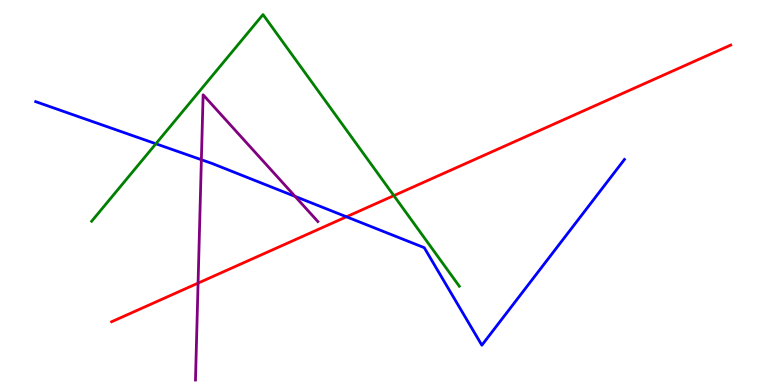[{'lines': ['blue', 'red'], 'intersections': [{'x': 4.47, 'y': 4.37}]}, {'lines': ['green', 'red'], 'intersections': [{'x': 5.08, 'y': 4.92}]}, {'lines': ['purple', 'red'], 'intersections': [{'x': 2.56, 'y': 2.65}]}, {'lines': ['blue', 'green'], 'intersections': [{'x': 2.01, 'y': 6.27}]}, {'lines': ['blue', 'purple'], 'intersections': [{'x': 2.6, 'y': 5.85}, {'x': 3.81, 'y': 4.9}]}, {'lines': ['green', 'purple'], 'intersections': []}]